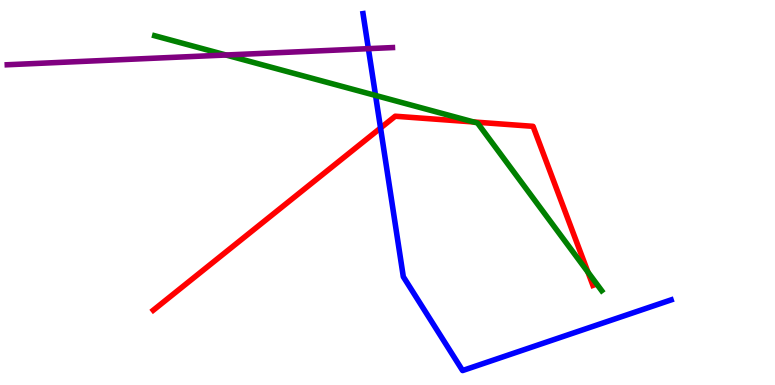[{'lines': ['blue', 'red'], 'intersections': [{'x': 4.91, 'y': 6.68}]}, {'lines': ['green', 'red'], 'intersections': [{'x': 6.11, 'y': 6.83}, {'x': 7.59, 'y': 2.93}]}, {'lines': ['purple', 'red'], 'intersections': []}, {'lines': ['blue', 'green'], 'intersections': [{'x': 4.85, 'y': 7.52}]}, {'lines': ['blue', 'purple'], 'intersections': [{'x': 4.75, 'y': 8.74}]}, {'lines': ['green', 'purple'], 'intersections': [{'x': 2.92, 'y': 8.57}]}]